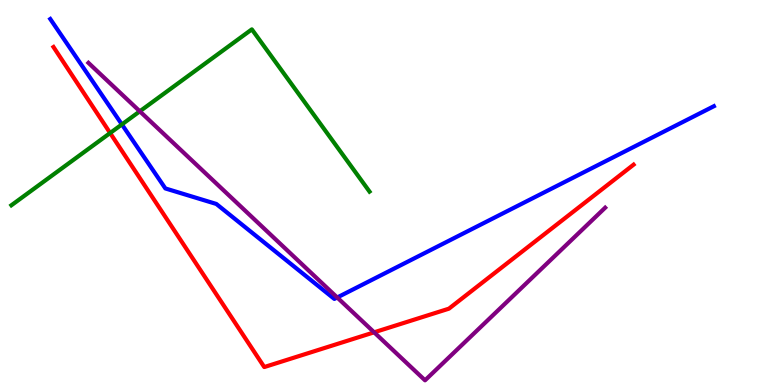[{'lines': ['blue', 'red'], 'intersections': []}, {'lines': ['green', 'red'], 'intersections': [{'x': 1.42, 'y': 6.54}]}, {'lines': ['purple', 'red'], 'intersections': [{'x': 4.83, 'y': 1.37}]}, {'lines': ['blue', 'green'], 'intersections': [{'x': 1.57, 'y': 6.77}]}, {'lines': ['blue', 'purple'], 'intersections': [{'x': 4.35, 'y': 2.27}]}, {'lines': ['green', 'purple'], 'intersections': [{'x': 1.8, 'y': 7.11}]}]